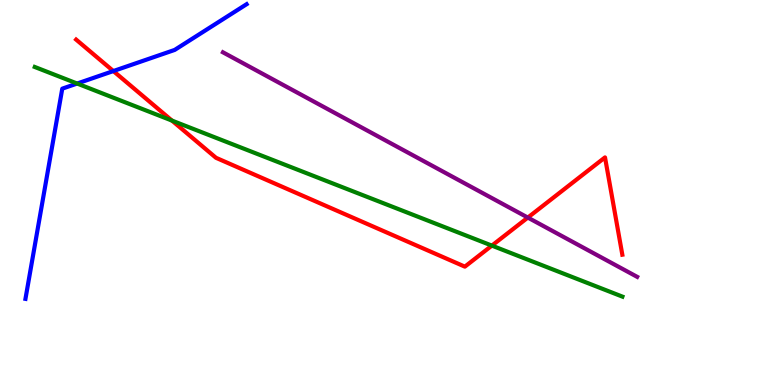[{'lines': ['blue', 'red'], 'intersections': [{'x': 1.46, 'y': 8.15}]}, {'lines': ['green', 'red'], 'intersections': [{'x': 2.22, 'y': 6.87}, {'x': 6.35, 'y': 3.62}]}, {'lines': ['purple', 'red'], 'intersections': [{'x': 6.81, 'y': 4.35}]}, {'lines': ['blue', 'green'], 'intersections': [{'x': 0.995, 'y': 7.83}]}, {'lines': ['blue', 'purple'], 'intersections': []}, {'lines': ['green', 'purple'], 'intersections': []}]